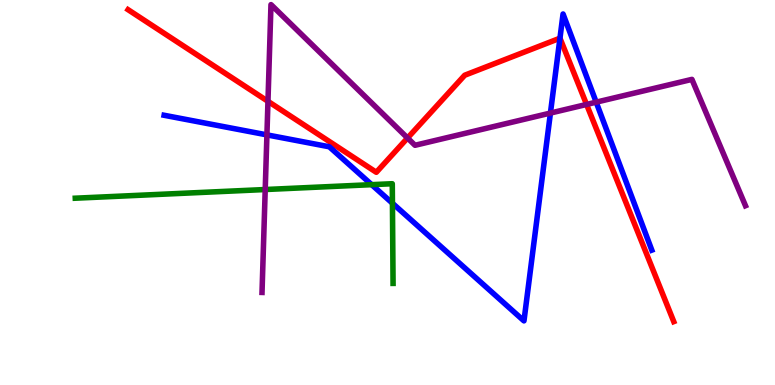[{'lines': ['blue', 'red'], 'intersections': [{'x': 7.23, 'y': 9.01}]}, {'lines': ['green', 'red'], 'intersections': []}, {'lines': ['purple', 'red'], 'intersections': [{'x': 3.46, 'y': 7.37}, {'x': 5.26, 'y': 6.42}, {'x': 7.57, 'y': 7.29}]}, {'lines': ['blue', 'green'], 'intersections': [{'x': 4.8, 'y': 5.2}, {'x': 5.06, 'y': 4.72}]}, {'lines': ['blue', 'purple'], 'intersections': [{'x': 3.44, 'y': 6.5}, {'x': 7.1, 'y': 7.06}, {'x': 7.69, 'y': 7.35}]}, {'lines': ['green', 'purple'], 'intersections': [{'x': 3.42, 'y': 5.08}]}]